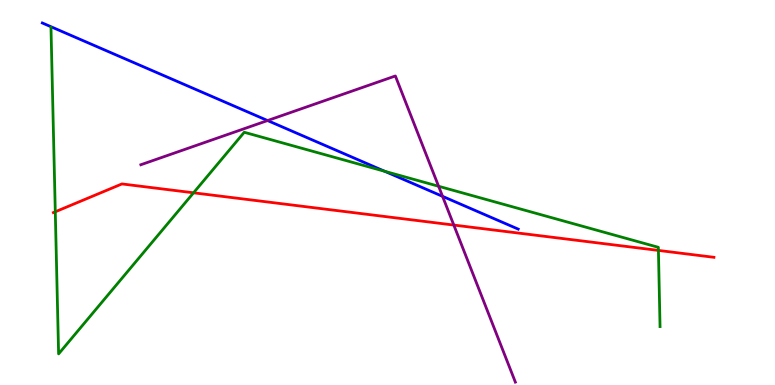[{'lines': ['blue', 'red'], 'intersections': []}, {'lines': ['green', 'red'], 'intersections': [{'x': 0.713, 'y': 4.5}, {'x': 2.5, 'y': 4.99}, {'x': 8.5, 'y': 3.5}]}, {'lines': ['purple', 'red'], 'intersections': [{'x': 5.86, 'y': 4.15}]}, {'lines': ['blue', 'green'], 'intersections': [{'x': 4.96, 'y': 5.55}]}, {'lines': ['blue', 'purple'], 'intersections': [{'x': 3.45, 'y': 6.87}, {'x': 5.71, 'y': 4.9}]}, {'lines': ['green', 'purple'], 'intersections': [{'x': 5.66, 'y': 5.16}]}]